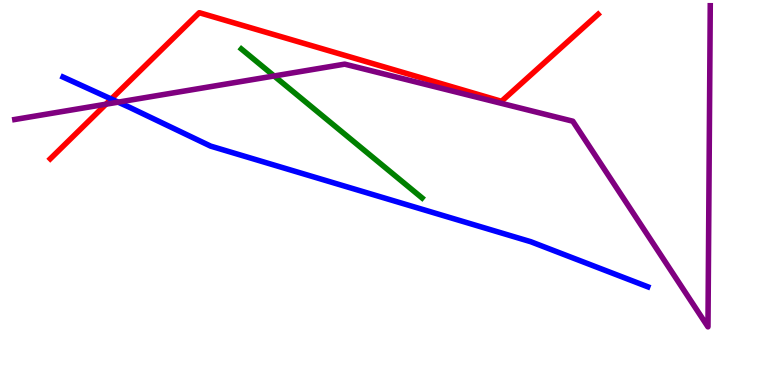[{'lines': ['blue', 'red'], 'intersections': [{'x': 1.44, 'y': 7.43}]}, {'lines': ['green', 'red'], 'intersections': []}, {'lines': ['purple', 'red'], 'intersections': [{'x': 1.37, 'y': 7.29}]}, {'lines': ['blue', 'green'], 'intersections': []}, {'lines': ['blue', 'purple'], 'intersections': [{'x': 1.52, 'y': 7.35}]}, {'lines': ['green', 'purple'], 'intersections': [{'x': 3.54, 'y': 8.03}]}]